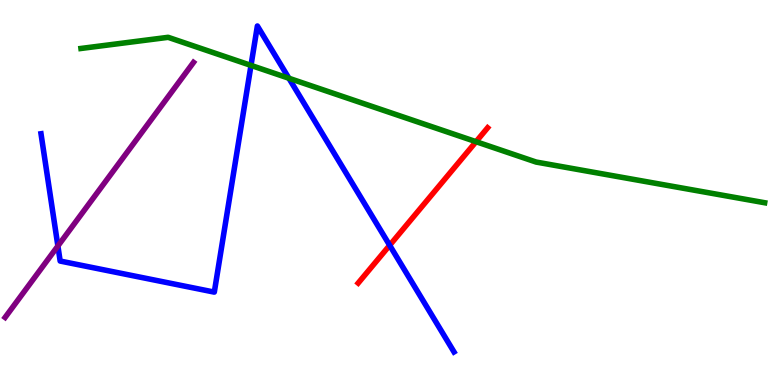[{'lines': ['blue', 'red'], 'intersections': [{'x': 5.03, 'y': 3.63}]}, {'lines': ['green', 'red'], 'intersections': [{'x': 6.14, 'y': 6.32}]}, {'lines': ['purple', 'red'], 'intersections': []}, {'lines': ['blue', 'green'], 'intersections': [{'x': 3.24, 'y': 8.3}, {'x': 3.73, 'y': 7.97}]}, {'lines': ['blue', 'purple'], 'intersections': [{'x': 0.747, 'y': 3.61}]}, {'lines': ['green', 'purple'], 'intersections': []}]